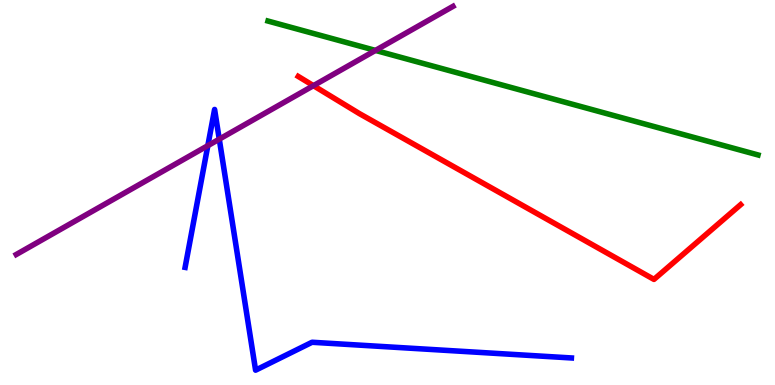[{'lines': ['blue', 'red'], 'intersections': []}, {'lines': ['green', 'red'], 'intersections': []}, {'lines': ['purple', 'red'], 'intersections': [{'x': 4.04, 'y': 7.78}]}, {'lines': ['blue', 'green'], 'intersections': []}, {'lines': ['blue', 'purple'], 'intersections': [{'x': 2.68, 'y': 6.22}, {'x': 2.83, 'y': 6.39}]}, {'lines': ['green', 'purple'], 'intersections': [{'x': 4.84, 'y': 8.69}]}]